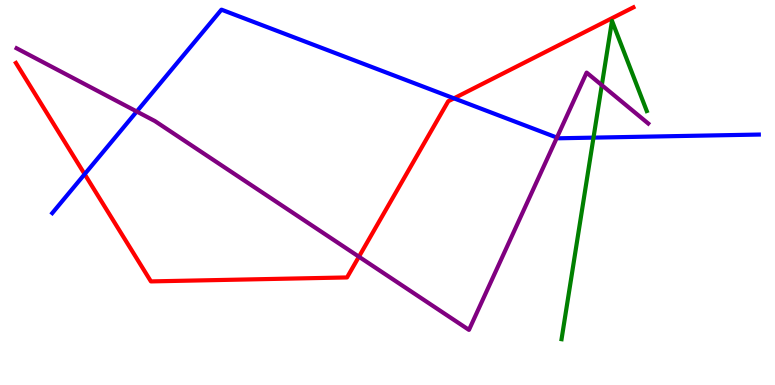[{'lines': ['blue', 'red'], 'intersections': [{'x': 1.09, 'y': 5.48}, {'x': 5.86, 'y': 7.45}]}, {'lines': ['green', 'red'], 'intersections': []}, {'lines': ['purple', 'red'], 'intersections': [{'x': 4.63, 'y': 3.33}]}, {'lines': ['blue', 'green'], 'intersections': [{'x': 7.66, 'y': 6.43}]}, {'lines': ['blue', 'purple'], 'intersections': [{'x': 1.76, 'y': 7.1}, {'x': 7.19, 'y': 6.43}]}, {'lines': ['green', 'purple'], 'intersections': [{'x': 7.77, 'y': 7.79}]}]